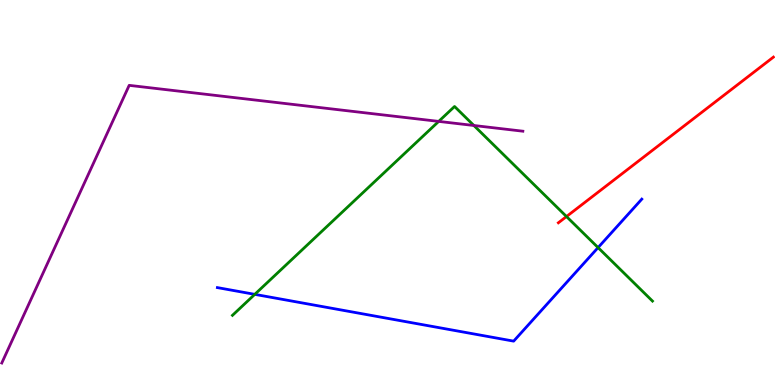[{'lines': ['blue', 'red'], 'intersections': []}, {'lines': ['green', 'red'], 'intersections': [{'x': 7.31, 'y': 4.38}]}, {'lines': ['purple', 'red'], 'intersections': []}, {'lines': ['blue', 'green'], 'intersections': [{'x': 3.29, 'y': 2.35}, {'x': 7.72, 'y': 3.57}]}, {'lines': ['blue', 'purple'], 'intersections': []}, {'lines': ['green', 'purple'], 'intersections': [{'x': 5.66, 'y': 6.85}, {'x': 6.11, 'y': 6.74}]}]